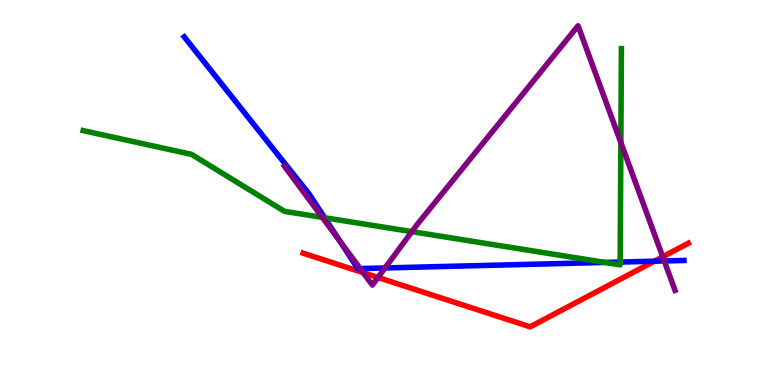[{'lines': ['blue', 'red'], 'intersections': [{'x': 8.44, 'y': 3.22}]}, {'lines': ['green', 'red'], 'intersections': []}, {'lines': ['purple', 'red'], 'intersections': [{'x': 4.69, 'y': 2.92}, {'x': 4.88, 'y': 2.79}, {'x': 8.55, 'y': 3.33}]}, {'lines': ['blue', 'green'], 'intersections': [{'x': 4.19, 'y': 4.34}, {'x': 7.81, 'y': 3.18}, {'x': 8.0, 'y': 3.19}]}, {'lines': ['blue', 'purple'], 'intersections': [{'x': 4.39, 'y': 3.73}, {'x': 4.65, 'y': 3.02}, {'x': 4.97, 'y': 3.04}, {'x': 8.57, 'y': 3.22}]}, {'lines': ['green', 'purple'], 'intersections': [{'x': 4.16, 'y': 4.35}, {'x': 5.31, 'y': 3.98}, {'x': 8.01, 'y': 6.3}]}]